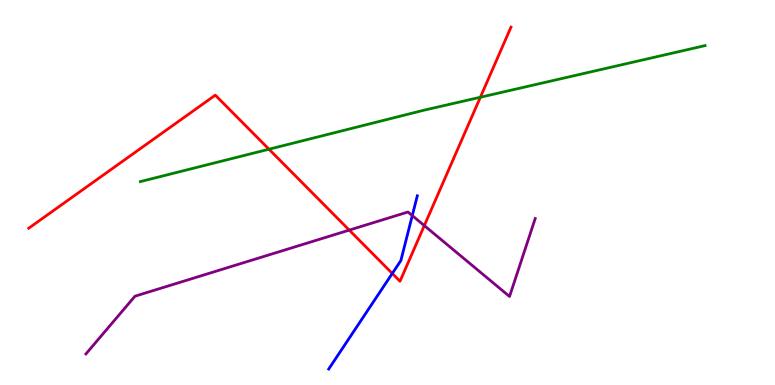[{'lines': ['blue', 'red'], 'intersections': [{'x': 5.06, 'y': 2.9}]}, {'lines': ['green', 'red'], 'intersections': [{'x': 3.47, 'y': 6.12}, {'x': 6.2, 'y': 7.47}]}, {'lines': ['purple', 'red'], 'intersections': [{'x': 4.51, 'y': 4.02}, {'x': 5.47, 'y': 4.14}]}, {'lines': ['blue', 'green'], 'intersections': []}, {'lines': ['blue', 'purple'], 'intersections': [{'x': 5.32, 'y': 4.4}]}, {'lines': ['green', 'purple'], 'intersections': []}]